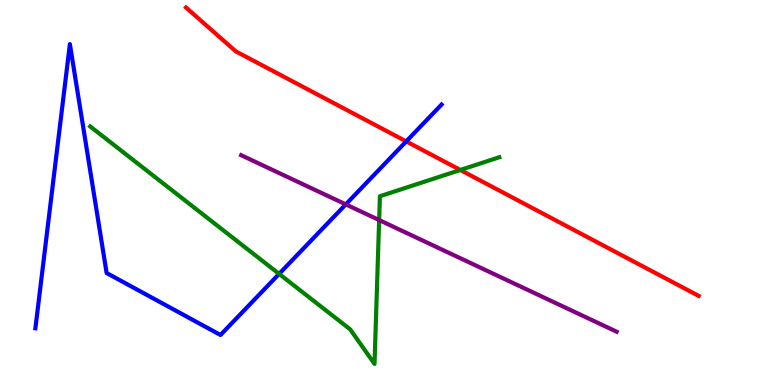[{'lines': ['blue', 'red'], 'intersections': [{'x': 5.24, 'y': 6.33}]}, {'lines': ['green', 'red'], 'intersections': [{'x': 5.94, 'y': 5.59}]}, {'lines': ['purple', 'red'], 'intersections': []}, {'lines': ['blue', 'green'], 'intersections': [{'x': 3.6, 'y': 2.89}]}, {'lines': ['blue', 'purple'], 'intersections': [{'x': 4.46, 'y': 4.69}]}, {'lines': ['green', 'purple'], 'intersections': [{'x': 4.89, 'y': 4.28}]}]